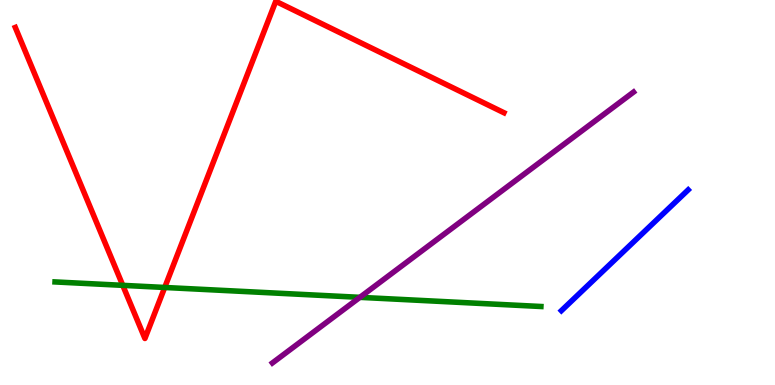[{'lines': ['blue', 'red'], 'intersections': []}, {'lines': ['green', 'red'], 'intersections': [{'x': 1.58, 'y': 2.59}, {'x': 2.13, 'y': 2.53}]}, {'lines': ['purple', 'red'], 'intersections': []}, {'lines': ['blue', 'green'], 'intersections': []}, {'lines': ['blue', 'purple'], 'intersections': []}, {'lines': ['green', 'purple'], 'intersections': [{'x': 4.64, 'y': 2.28}]}]